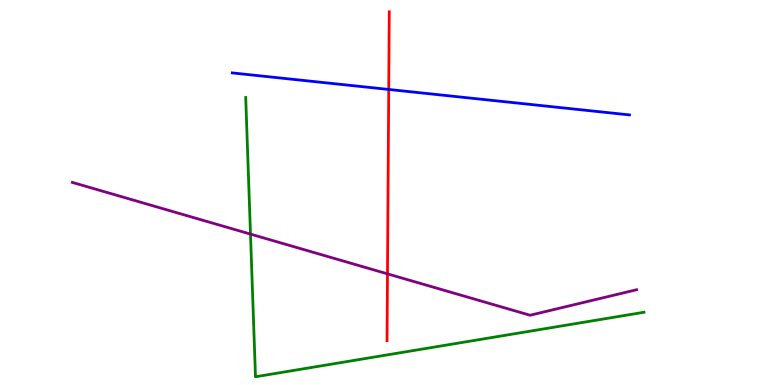[{'lines': ['blue', 'red'], 'intersections': [{'x': 5.02, 'y': 7.68}]}, {'lines': ['green', 'red'], 'intersections': []}, {'lines': ['purple', 'red'], 'intersections': [{'x': 5.0, 'y': 2.89}]}, {'lines': ['blue', 'green'], 'intersections': []}, {'lines': ['blue', 'purple'], 'intersections': []}, {'lines': ['green', 'purple'], 'intersections': [{'x': 3.23, 'y': 3.92}]}]